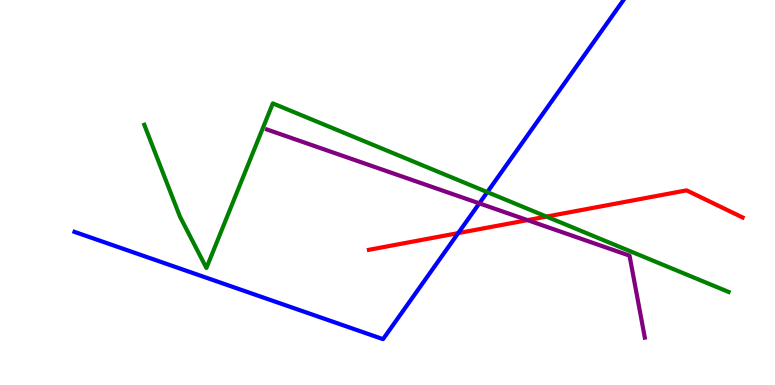[{'lines': ['blue', 'red'], 'intersections': [{'x': 5.91, 'y': 3.95}]}, {'lines': ['green', 'red'], 'intersections': [{'x': 7.05, 'y': 4.37}]}, {'lines': ['purple', 'red'], 'intersections': [{'x': 6.81, 'y': 4.28}]}, {'lines': ['blue', 'green'], 'intersections': [{'x': 6.29, 'y': 5.01}]}, {'lines': ['blue', 'purple'], 'intersections': [{'x': 6.18, 'y': 4.72}]}, {'lines': ['green', 'purple'], 'intersections': []}]